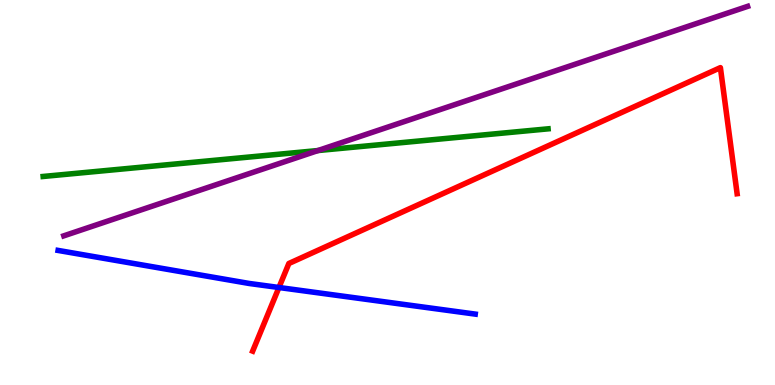[{'lines': ['blue', 'red'], 'intersections': [{'x': 3.6, 'y': 2.53}]}, {'lines': ['green', 'red'], 'intersections': []}, {'lines': ['purple', 'red'], 'intersections': []}, {'lines': ['blue', 'green'], 'intersections': []}, {'lines': ['blue', 'purple'], 'intersections': []}, {'lines': ['green', 'purple'], 'intersections': [{'x': 4.1, 'y': 6.09}]}]